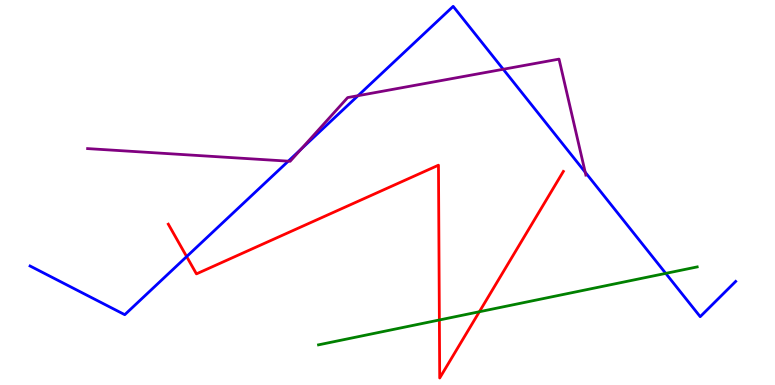[{'lines': ['blue', 'red'], 'intersections': [{'x': 2.41, 'y': 3.34}]}, {'lines': ['green', 'red'], 'intersections': [{'x': 5.67, 'y': 1.69}, {'x': 6.19, 'y': 1.9}]}, {'lines': ['purple', 'red'], 'intersections': []}, {'lines': ['blue', 'green'], 'intersections': [{'x': 8.59, 'y': 2.9}]}, {'lines': ['blue', 'purple'], 'intersections': [{'x': 3.72, 'y': 5.81}, {'x': 3.89, 'y': 6.13}, {'x': 4.62, 'y': 7.51}, {'x': 6.49, 'y': 8.2}, {'x': 7.55, 'y': 5.53}]}, {'lines': ['green', 'purple'], 'intersections': []}]